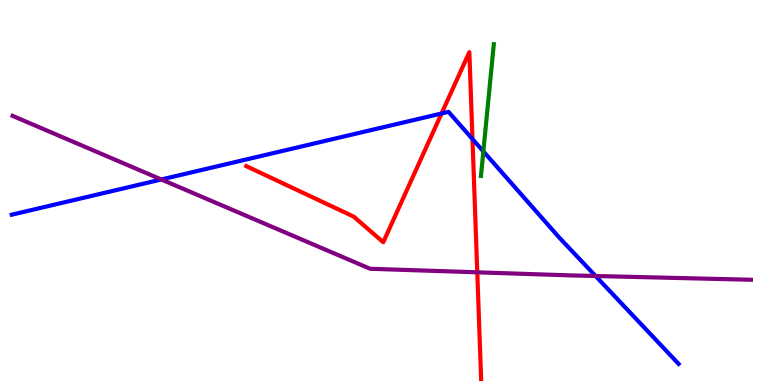[{'lines': ['blue', 'red'], 'intersections': [{'x': 5.7, 'y': 7.05}, {'x': 6.1, 'y': 6.39}]}, {'lines': ['green', 'red'], 'intersections': []}, {'lines': ['purple', 'red'], 'intersections': [{'x': 6.16, 'y': 2.93}]}, {'lines': ['blue', 'green'], 'intersections': [{'x': 6.24, 'y': 6.07}]}, {'lines': ['blue', 'purple'], 'intersections': [{'x': 2.08, 'y': 5.34}, {'x': 7.68, 'y': 2.83}]}, {'lines': ['green', 'purple'], 'intersections': []}]